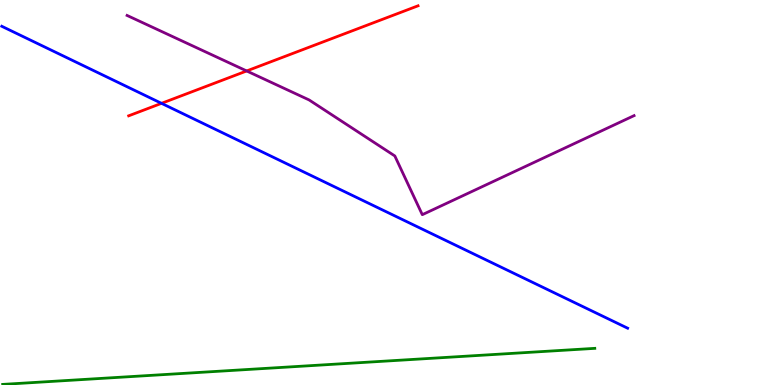[{'lines': ['blue', 'red'], 'intersections': [{'x': 2.08, 'y': 7.32}]}, {'lines': ['green', 'red'], 'intersections': []}, {'lines': ['purple', 'red'], 'intersections': [{'x': 3.18, 'y': 8.16}]}, {'lines': ['blue', 'green'], 'intersections': []}, {'lines': ['blue', 'purple'], 'intersections': []}, {'lines': ['green', 'purple'], 'intersections': []}]